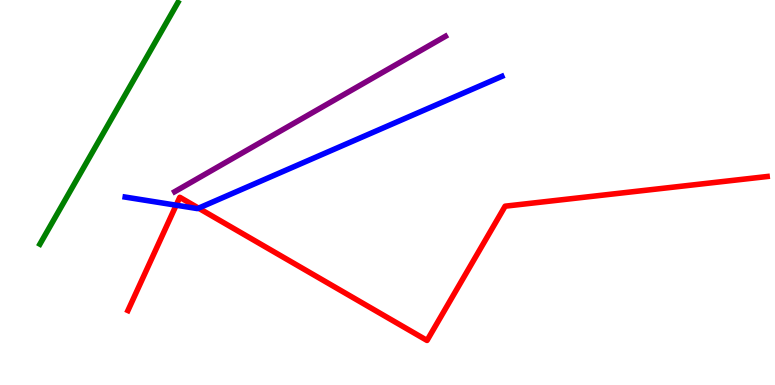[{'lines': ['blue', 'red'], 'intersections': [{'x': 2.27, 'y': 4.67}, {'x': 2.56, 'y': 4.59}]}, {'lines': ['green', 'red'], 'intersections': []}, {'lines': ['purple', 'red'], 'intersections': []}, {'lines': ['blue', 'green'], 'intersections': []}, {'lines': ['blue', 'purple'], 'intersections': []}, {'lines': ['green', 'purple'], 'intersections': []}]